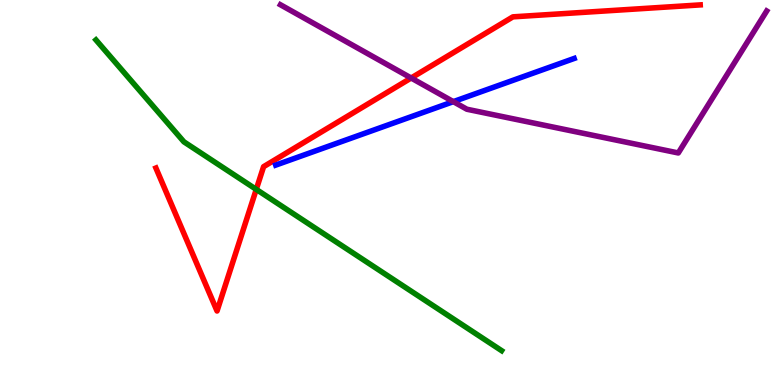[{'lines': ['blue', 'red'], 'intersections': []}, {'lines': ['green', 'red'], 'intersections': [{'x': 3.31, 'y': 5.08}]}, {'lines': ['purple', 'red'], 'intersections': [{'x': 5.31, 'y': 7.97}]}, {'lines': ['blue', 'green'], 'intersections': []}, {'lines': ['blue', 'purple'], 'intersections': [{'x': 5.85, 'y': 7.36}]}, {'lines': ['green', 'purple'], 'intersections': []}]